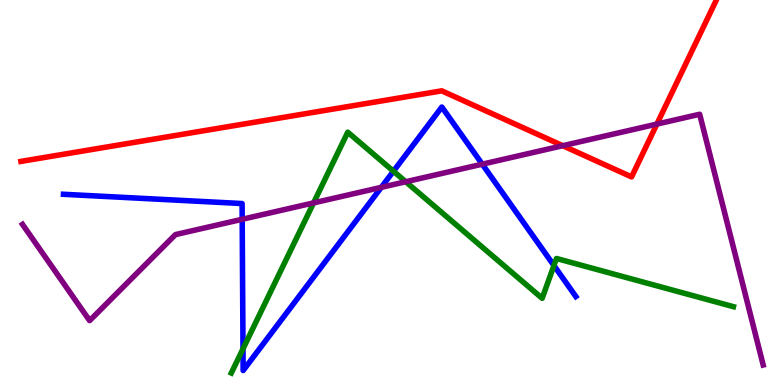[{'lines': ['blue', 'red'], 'intersections': []}, {'lines': ['green', 'red'], 'intersections': []}, {'lines': ['purple', 'red'], 'intersections': [{'x': 7.26, 'y': 6.22}, {'x': 8.48, 'y': 6.78}]}, {'lines': ['blue', 'green'], 'intersections': [{'x': 3.14, 'y': 0.94}, {'x': 5.08, 'y': 5.55}, {'x': 7.15, 'y': 3.1}]}, {'lines': ['blue', 'purple'], 'intersections': [{'x': 3.13, 'y': 4.3}, {'x': 4.92, 'y': 5.13}, {'x': 6.22, 'y': 5.74}]}, {'lines': ['green', 'purple'], 'intersections': [{'x': 4.05, 'y': 4.73}, {'x': 5.24, 'y': 5.28}]}]